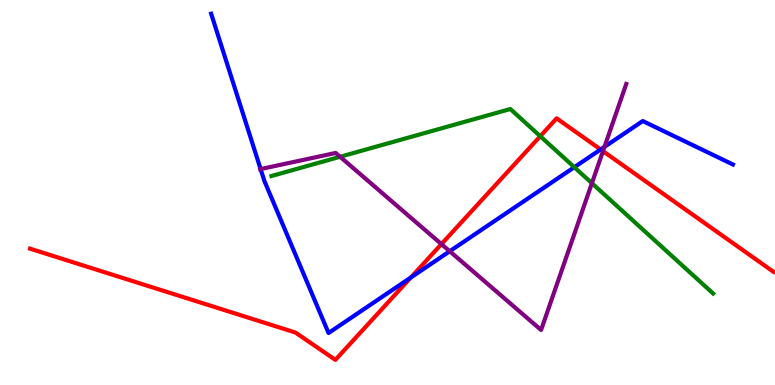[{'lines': ['blue', 'red'], 'intersections': [{'x': 5.3, 'y': 2.79}, {'x': 7.75, 'y': 6.12}]}, {'lines': ['green', 'red'], 'intersections': [{'x': 6.97, 'y': 6.46}]}, {'lines': ['purple', 'red'], 'intersections': [{'x': 5.7, 'y': 3.66}, {'x': 7.78, 'y': 6.07}]}, {'lines': ['blue', 'green'], 'intersections': [{'x': 7.41, 'y': 5.66}]}, {'lines': ['blue', 'purple'], 'intersections': [{'x': 3.36, 'y': 5.61}, {'x': 5.8, 'y': 3.47}, {'x': 7.8, 'y': 6.19}]}, {'lines': ['green', 'purple'], 'intersections': [{'x': 4.39, 'y': 5.93}, {'x': 7.64, 'y': 5.24}]}]